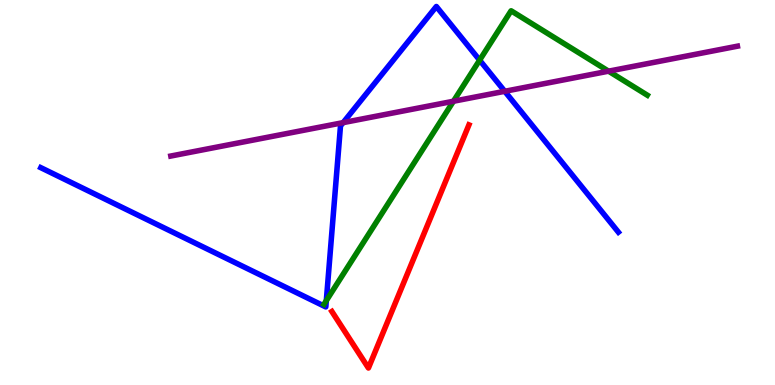[{'lines': ['blue', 'red'], 'intersections': []}, {'lines': ['green', 'red'], 'intersections': []}, {'lines': ['purple', 'red'], 'intersections': []}, {'lines': ['blue', 'green'], 'intersections': [{'x': 4.21, 'y': 2.19}, {'x': 6.19, 'y': 8.44}]}, {'lines': ['blue', 'purple'], 'intersections': [{'x': 4.43, 'y': 6.81}, {'x': 6.51, 'y': 7.63}]}, {'lines': ['green', 'purple'], 'intersections': [{'x': 5.85, 'y': 7.37}, {'x': 7.85, 'y': 8.15}]}]